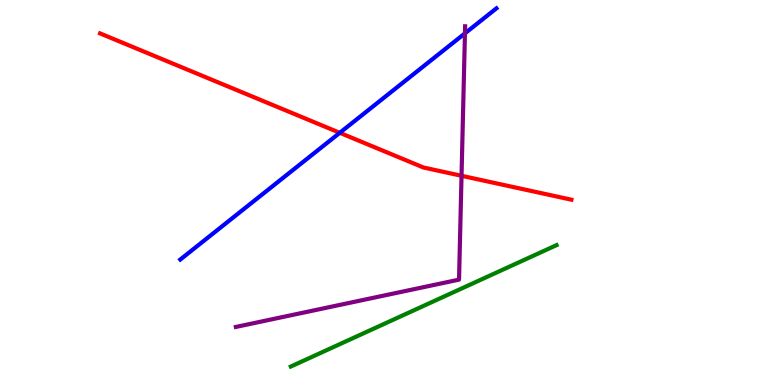[{'lines': ['blue', 'red'], 'intersections': [{'x': 4.38, 'y': 6.55}]}, {'lines': ['green', 'red'], 'intersections': []}, {'lines': ['purple', 'red'], 'intersections': [{'x': 5.96, 'y': 5.43}]}, {'lines': ['blue', 'green'], 'intersections': []}, {'lines': ['blue', 'purple'], 'intersections': [{'x': 6.0, 'y': 9.13}]}, {'lines': ['green', 'purple'], 'intersections': []}]